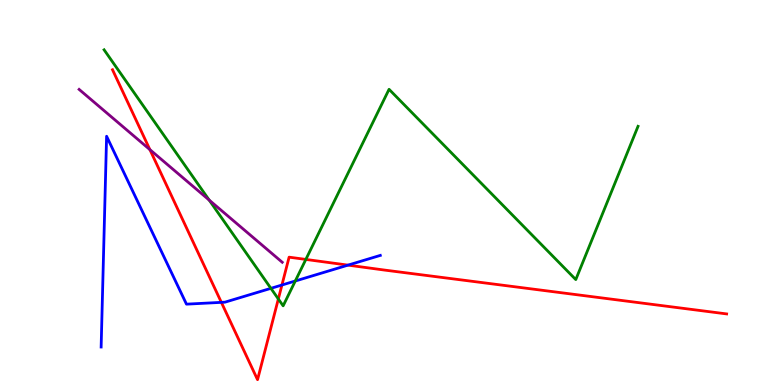[{'lines': ['blue', 'red'], 'intersections': [{'x': 2.86, 'y': 2.15}, {'x': 3.64, 'y': 2.6}, {'x': 4.49, 'y': 3.11}]}, {'lines': ['green', 'red'], 'intersections': [{'x': 3.59, 'y': 2.23}, {'x': 3.95, 'y': 3.26}]}, {'lines': ['purple', 'red'], 'intersections': [{'x': 1.93, 'y': 6.11}]}, {'lines': ['blue', 'green'], 'intersections': [{'x': 3.5, 'y': 2.51}, {'x': 3.81, 'y': 2.7}]}, {'lines': ['blue', 'purple'], 'intersections': []}, {'lines': ['green', 'purple'], 'intersections': [{'x': 2.7, 'y': 4.8}]}]